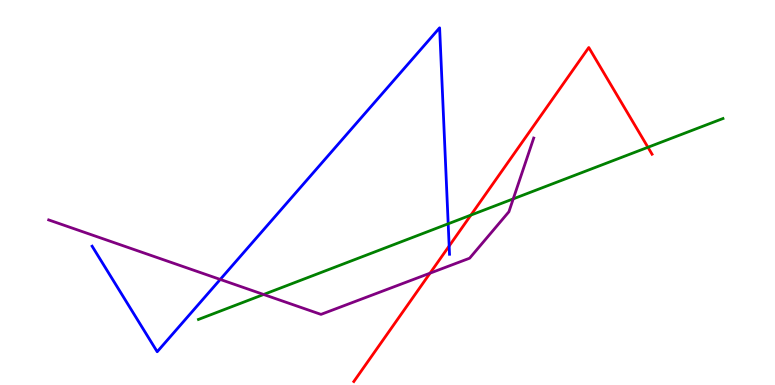[{'lines': ['blue', 'red'], 'intersections': [{'x': 5.8, 'y': 3.61}]}, {'lines': ['green', 'red'], 'intersections': [{'x': 6.08, 'y': 4.41}, {'x': 8.36, 'y': 6.17}]}, {'lines': ['purple', 'red'], 'intersections': [{'x': 5.55, 'y': 2.9}]}, {'lines': ['blue', 'green'], 'intersections': [{'x': 5.78, 'y': 4.19}]}, {'lines': ['blue', 'purple'], 'intersections': [{'x': 2.84, 'y': 2.74}]}, {'lines': ['green', 'purple'], 'intersections': [{'x': 3.4, 'y': 2.35}, {'x': 6.62, 'y': 4.83}]}]